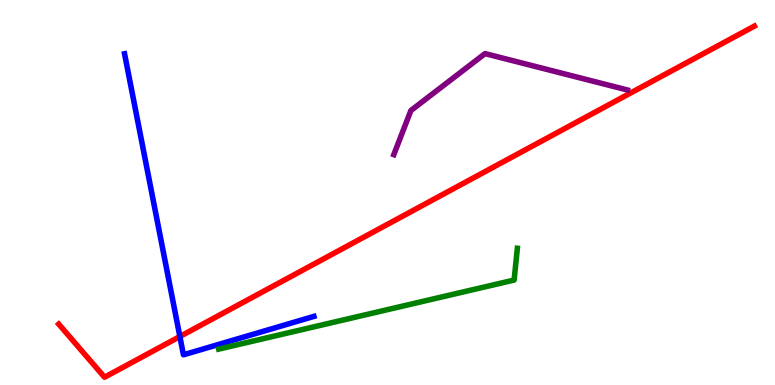[{'lines': ['blue', 'red'], 'intersections': [{'x': 2.32, 'y': 1.26}]}, {'lines': ['green', 'red'], 'intersections': []}, {'lines': ['purple', 'red'], 'intersections': []}, {'lines': ['blue', 'green'], 'intersections': []}, {'lines': ['blue', 'purple'], 'intersections': []}, {'lines': ['green', 'purple'], 'intersections': []}]